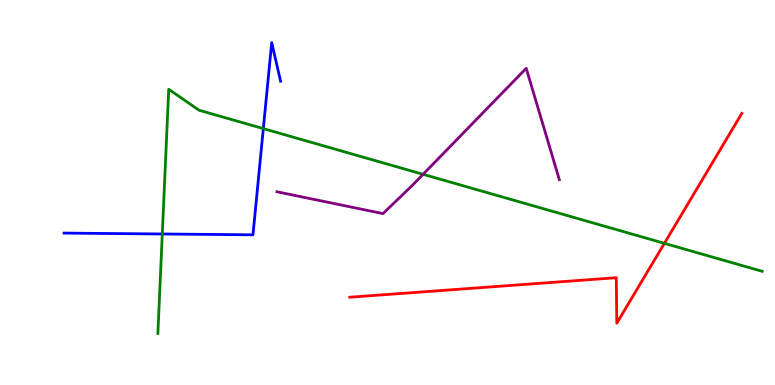[{'lines': ['blue', 'red'], 'intersections': []}, {'lines': ['green', 'red'], 'intersections': [{'x': 8.57, 'y': 3.68}]}, {'lines': ['purple', 'red'], 'intersections': []}, {'lines': ['blue', 'green'], 'intersections': [{'x': 2.09, 'y': 3.92}, {'x': 3.4, 'y': 6.66}]}, {'lines': ['blue', 'purple'], 'intersections': []}, {'lines': ['green', 'purple'], 'intersections': [{'x': 5.46, 'y': 5.47}]}]